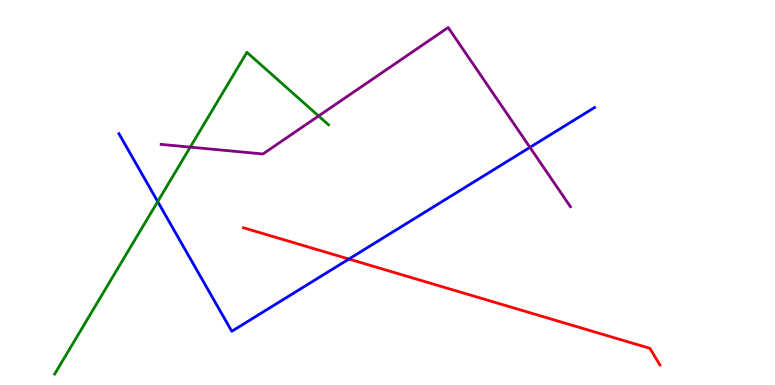[{'lines': ['blue', 'red'], 'intersections': [{'x': 4.5, 'y': 3.27}]}, {'lines': ['green', 'red'], 'intersections': []}, {'lines': ['purple', 'red'], 'intersections': []}, {'lines': ['blue', 'green'], 'intersections': [{'x': 2.04, 'y': 4.76}]}, {'lines': ['blue', 'purple'], 'intersections': [{'x': 6.84, 'y': 6.17}]}, {'lines': ['green', 'purple'], 'intersections': [{'x': 2.45, 'y': 6.18}, {'x': 4.11, 'y': 6.99}]}]